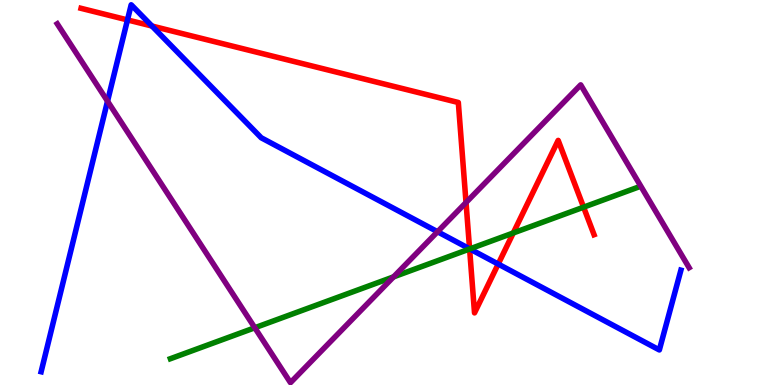[{'lines': ['blue', 'red'], 'intersections': [{'x': 1.64, 'y': 9.48}, {'x': 1.96, 'y': 9.32}, {'x': 6.06, 'y': 3.54}, {'x': 6.43, 'y': 3.14}]}, {'lines': ['green', 'red'], 'intersections': [{'x': 6.06, 'y': 3.53}, {'x': 6.62, 'y': 3.95}, {'x': 7.53, 'y': 4.62}]}, {'lines': ['purple', 'red'], 'intersections': [{'x': 6.01, 'y': 4.74}]}, {'lines': ['blue', 'green'], 'intersections': [{'x': 6.06, 'y': 3.53}]}, {'lines': ['blue', 'purple'], 'intersections': [{'x': 1.39, 'y': 7.37}, {'x': 5.65, 'y': 3.98}]}, {'lines': ['green', 'purple'], 'intersections': [{'x': 3.29, 'y': 1.49}, {'x': 5.08, 'y': 2.81}]}]